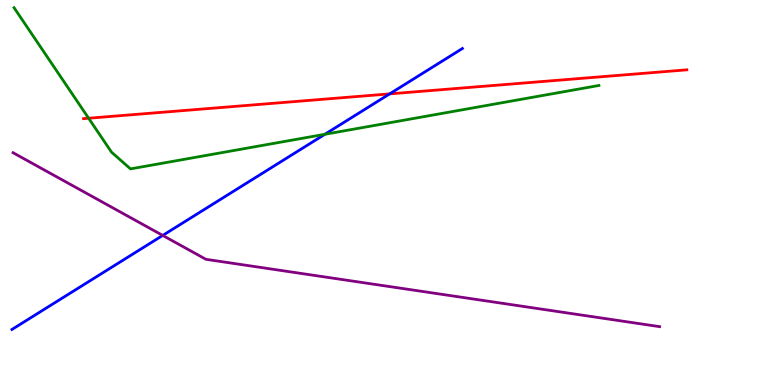[{'lines': ['blue', 'red'], 'intersections': [{'x': 5.03, 'y': 7.56}]}, {'lines': ['green', 'red'], 'intersections': [{'x': 1.14, 'y': 6.93}]}, {'lines': ['purple', 'red'], 'intersections': []}, {'lines': ['blue', 'green'], 'intersections': [{'x': 4.19, 'y': 6.51}]}, {'lines': ['blue', 'purple'], 'intersections': [{'x': 2.1, 'y': 3.89}]}, {'lines': ['green', 'purple'], 'intersections': []}]